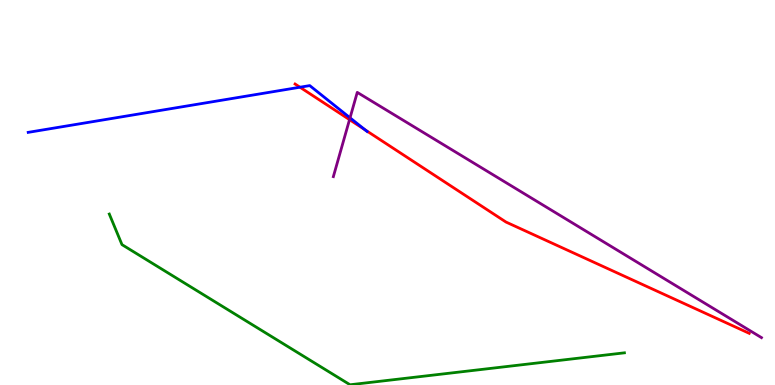[{'lines': ['blue', 'red'], 'intersections': [{'x': 3.87, 'y': 7.73}, {'x': 4.71, 'y': 6.63}]}, {'lines': ['green', 'red'], 'intersections': []}, {'lines': ['purple', 'red'], 'intersections': [{'x': 4.51, 'y': 6.89}]}, {'lines': ['blue', 'green'], 'intersections': []}, {'lines': ['blue', 'purple'], 'intersections': [{'x': 4.52, 'y': 6.94}]}, {'lines': ['green', 'purple'], 'intersections': []}]